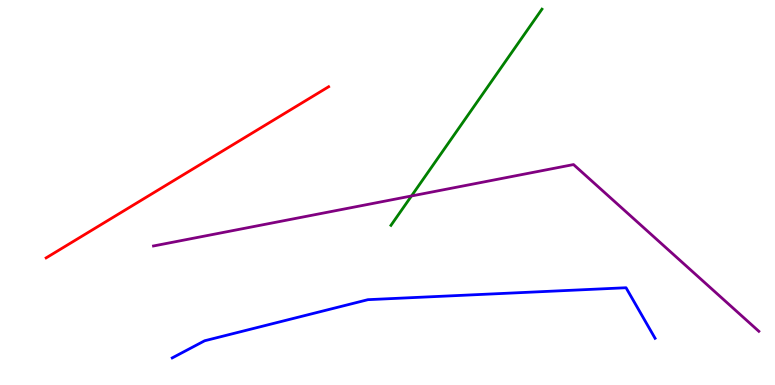[{'lines': ['blue', 'red'], 'intersections': []}, {'lines': ['green', 'red'], 'intersections': []}, {'lines': ['purple', 'red'], 'intersections': []}, {'lines': ['blue', 'green'], 'intersections': []}, {'lines': ['blue', 'purple'], 'intersections': []}, {'lines': ['green', 'purple'], 'intersections': [{'x': 5.31, 'y': 4.91}]}]